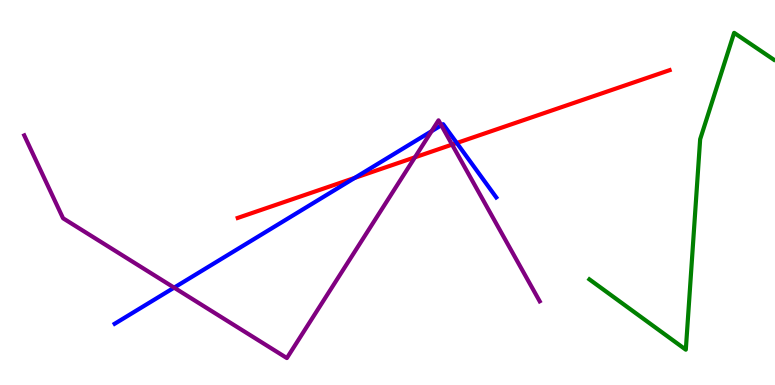[{'lines': ['blue', 'red'], 'intersections': [{'x': 4.58, 'y': 5.38}, {'x': 5.89, 'y': 6.29}]}, {'lines': ['green', 'red'], 'intersections': []}, {'lines': ['purple', 'red'], 'intersections': [{'x': 5.35, 'y': 5.91}, {'x': 5.83, 'y': 6.24}]}, {'lines': ['blue', 'green'], 'intersections': []}, {'lines': ['blue', 'purple'], 'intersections': [{'x': 2.25, 'y': 2.53}, {'x': 5.57, 'y': 6.59}, {'x': 5.69, 'y': 6.75}]}, {'lines': ['green', 'purple'], 'intersections': []}]